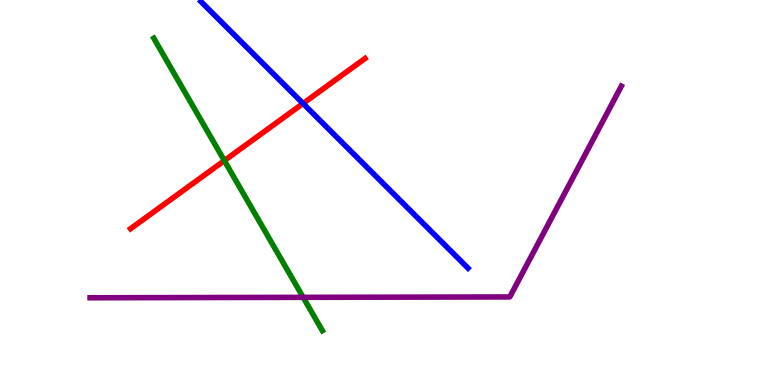[{'lines': ['blue', 'red'], 'intersections': [{'x': 3.91, 'y': 7.31}]}, {'lines': ['green', 'red'], 'intersections': [{'x': 2.89, 'y': 5.83}]}, {'lines': ['purple', 'red'], 'intersections': []}, {'lines': ['blue', 'green'], 'intersections': []}, {'lines': ['blue', 'purple'], 'intersections': []}, {'lines': ['green', 'purple'], 'intersections': [{'x': 3.91, 'y': 2.28}]}]